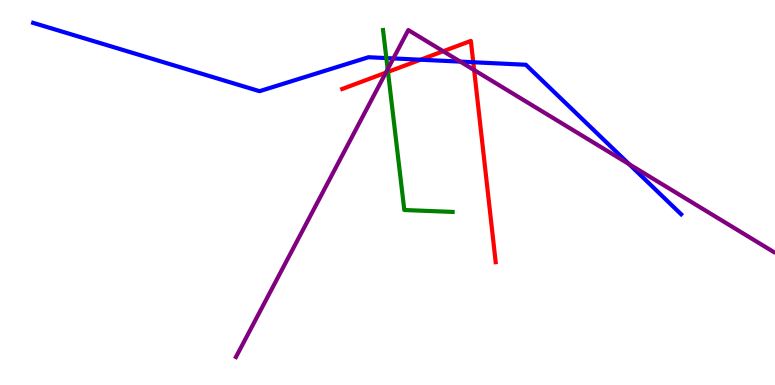[{'lines': ['blue', 'red'], 'intersections': [{'x': 5.43, 'y': 8.45}, {'x': 6.11, 'y': 8.38}]}, {'lines': ['green', 'red'], 'intersections': [{'x': 5.01, 'y': 8.13}]}, {'lines': ['purple', 'red'], 'intersections': [{'x': 4.98, 'y': 8.11}, {'x': 5.72, 'y': 8.67}, {'x': 6.12, 'y': 8.18}]}, {'lines': ['blue', 'green'], 'intersections': [{'x': 4.99, 'y': 8.49}]}, {'lines': ['blue', 'purple'], 'intersections': [{'x': 5.08, 'y': 8.48}, {'x': 5.94, 'y': 8.4}, {'x': 8.12, 'y': 5.74}]}, {'lines': ['green', 'purple'], 'intersections': [{'x': 5.0, 'y': 8.2}]}]